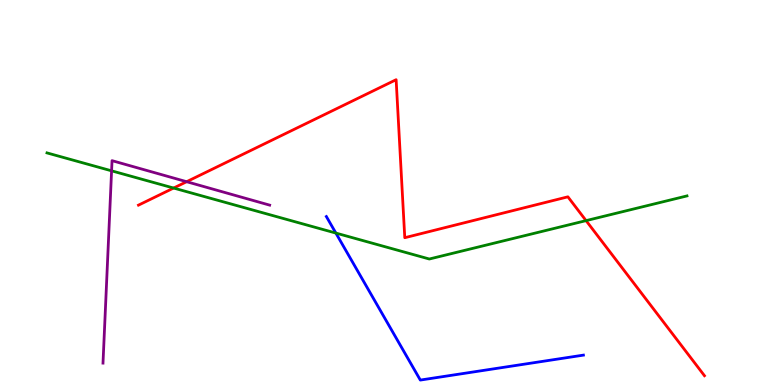[{'lines': ['blue', 'red'], 'intersections': []}, {'lines': ['green', 'red'], 'intersections': [{'x': 2.24, 'y': 5.12}, {'x': 7.56, 'y': 4.27}]}, {'lines': ['purple', 'red'], 'intersections': [{'x': 2.41, 'y': 5.28}]}, {'lines': ['blue', 'green'], 'intersections': [{'x': 4.33, 'y': 3.95}]}, {'lines': ['blue', 'purple'], 'intersections': []}, {'lines': ['green', 'purple'], 'intersections': [{'x': 1.44, 'y': 5.56}]}]